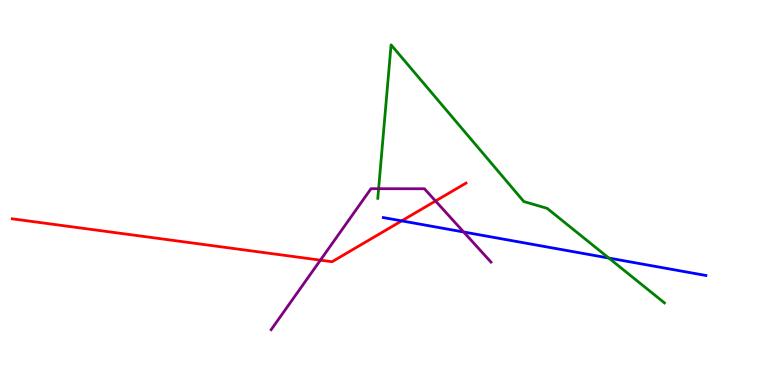[{'lines': ['blue', 'red'], 'intersections': [{'x': 5.18, 'y': 4.26}]}, {'lines': ['green', 'red'], 'intersections': []}, {'lines': ['purple', 'red'], 'intersections': [{'x': 4.13, 'y': 3.24}, {'x': 5.62, 'y': 4.78}]}, {'lines': ['blue', 'green'], 'intersections': [{'x': 7.86, 'y': 3.3}]}, {'lines': ['blue', 'purple'], 'intersections': [{'x': 5.98, 'y': 3.97}]}, {'lines': ['green', 'purple'], 'intersections': [{'x': 4.89, 'y': 5.1}]}]